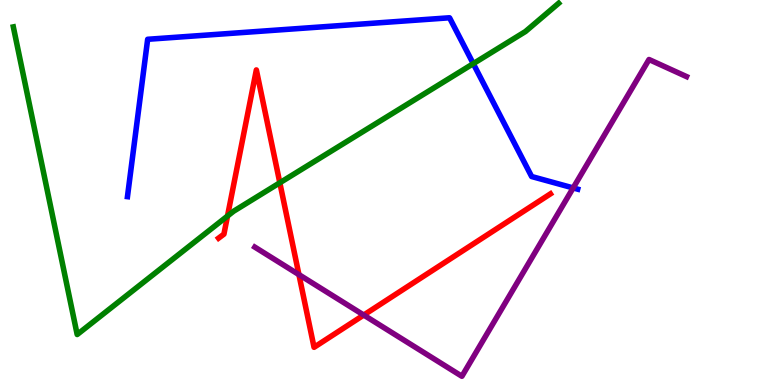[{'lines': ['blue', 'red'], 'intersections': []}, {'lines': ['green', 'red'], 'intersections': [{'x': 2.94, 'y': 4.39}, {'x': 3.61, 'y': 5.25}]}, {'lines': ['purple', 'red'], 'intersections': [{'x': 3.86, 'y': 2.87}, {'x': 4.69, 'y': 1.82}]}, {'lines': ['blue', 'green'], 'intersections': [{'x': 6.11, 'y': 8.35}]}, {'lines': ['blue', 'purple'], 'intersections': [{'x': 7.4, 'y': 5.12}]}, {'lines': ['green', 'purple'], 'intersections': []}]